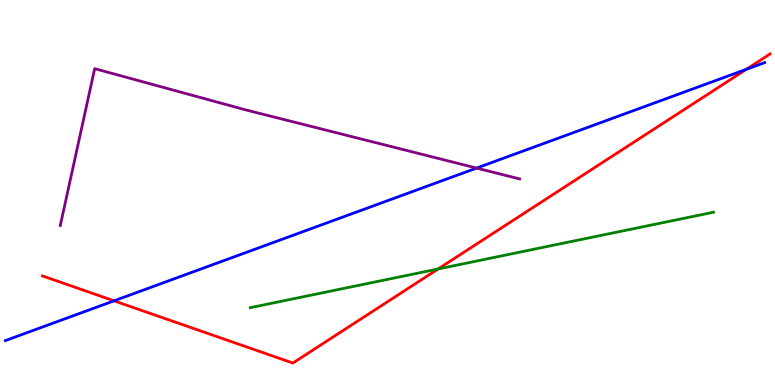[{'lines': ['blue', 'red'], 'intersections': [{'x': 1.47, 'y': 2.19}, {'x': 9.63, 'y': 8.2}]}, {'lines': ['green', 'red'], 'intersections': [{'x': 5.65, 'y': 3.01}]}, {'lines': ['purple', 'red'], 'intersections': []}, {'lines': ['blue', 'green'], 'intersections': []}, {'lines': ['blue', 'purple'], 'intersections': [{'x': 6.15, 'y': 5.63}]}, {'lines': ['green', 'purple'], 'intersections': []}]